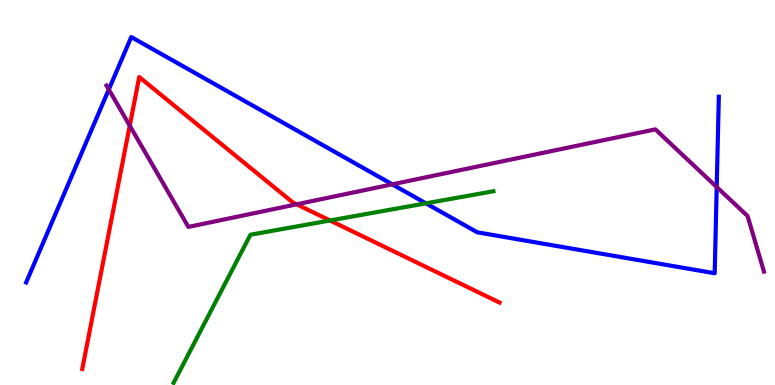[{'lines': ['blue', 'red'], 'intersections': []}, {'lines': ['green', 'red'], 'intersections': [{'x': 4.26, 'y': 4.27}]}, {'lines': ['purple', 'red'], 'intersections': [{'x': 1.67, 'y': 6.74}, {'x': 3.83, 'y': 4.69}]}, {'lines': ['blue', 'green'], 'intersections': [{'x': 5.5, 'y': 4.72}]}, {'lines': ['blue', 'purple'], 'intersections': [{'x': 1.4, 'y': 7.68}, {'x': 5.06, 'y': 5.21}, {'x': 9.25, 'y': 5.14}]}, {'lines': ['green', 'purple'], 'intersections': []}]